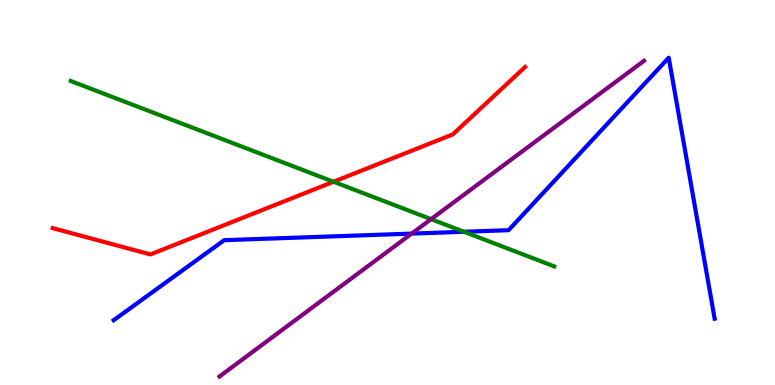[{'lines': ['blue', 'red'], 'intersections': []}, {'lines': ['green', 'red'], 'intersections': [{'x': 4.3, 'y': 5.28}]}, {'lines': ['purple', 'red'], 'intersections': []}, {'lines': ['blue', 'green'], 'intersections': [{'x': 5.99, 'y': 3.98}]}, {'lines': ['blue', 'purple'], 'intersections': [{'x': 5.31, 'y': 3.93}]}, {'lines': ['green', 'purple'], 'intersections': [{'x': 5.56, 'y': 4.31}]}]